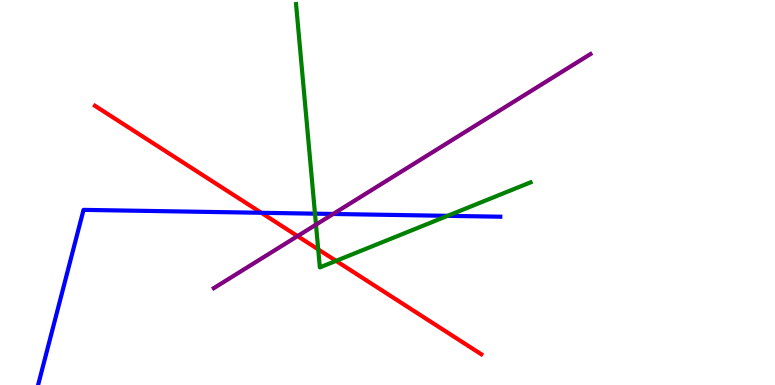[{'lines': ['blue', 'red'], 'intersections': [{'x': 3.37, 'y': 4.47}]}, {'lines': ['green', 'red'], 'intersections': [{'x': 4.11, 'y': 3.52}, {'x': 4.34, 'y': 3.22}]}, {'lines': ['purple', 'red'], 'intersections': [{'x': 3.84, 'y': 3.87}]}, {'lines': ['blue', 'green'], 'intersections': [{'x': 4.06, 'y': 4.45}, {'x': 5.78, 'y': 4.39}]}, {'lines': ['blue', 'purple'], 'intersections': [{'x': 4.3, 'y': 4.44}]}, {'lines': ['green', 'purple'], 'intersections': [{'x': 4.08, 'y': 4.16}]}]